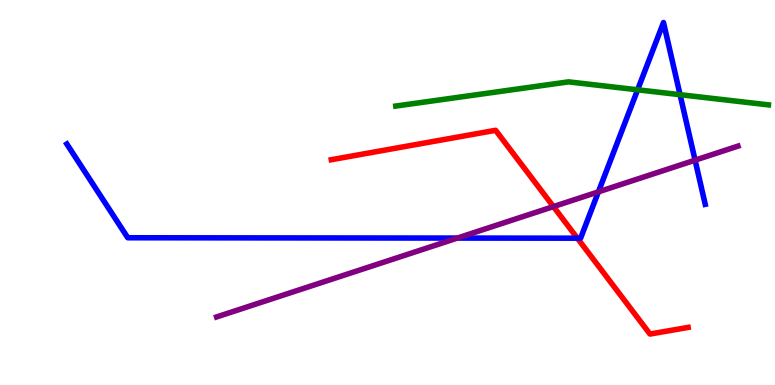[{'lines': ['blue', 'red'], 'intersections': [{'x': 7.45, 'y': 3.81}]}, {'lines': ['green', 'red'], 'intersections': []}, {'lines': ['purple', 'red'], 'intersections': [{'x': 7.14, 'y': 4.63}]}, {'lines': ['blue', 'green'], 'intersections': [{'x': 8.23, 'y': 7.67}, {'x': 8.77, 'y': 7.54}]}, {'lines': ['blue', 'purple'], 'intersections': [{'x': 5.9, 'y': 3.82}, {'x': 7.72, 'y': 5.02}, {'x': 8.97, 'y': 5.84}]}, {'lines': ['green', 'purple'], 'intersections': []}]